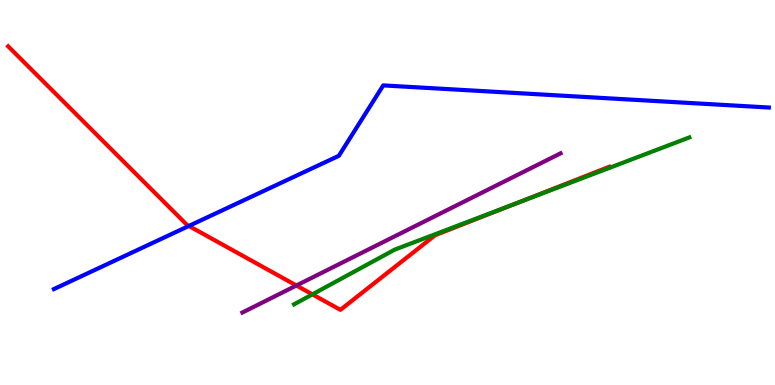[{'lines': ['blue', 'red'], 'intersections': [{'x': 2.44, 'y': 4.13}]}, {'lines': ['green', 'red'], 'intersections': [{'x': 4.03, 'y': 2.35}, {'x': 6.64, 'y': 4.7}]}, {'lines': ['purple', 'red'], 'intersections': [{'x': 3.82, 'y': 2.58}]}, {'lines': ['blue', 'green'], 'intersections': []}, {'lines': ['blue', 'purple'], 'intersections': []}, {'lines': ['green', 'purple'], 'intersections': []}]